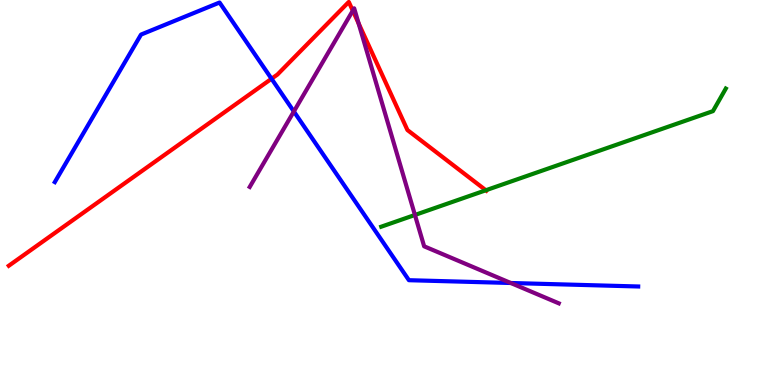[{'lines': ['blue', 'red'], 'intersections': [{'x': 3.5, 'y': 7.95}]}, {'lines': ['green', 'red'], 'intersections': [{'x': 6.27, 'y': 5.06}]}, {'lines': ['purple', 'red'], 'intersections': [{'x': 4.55, 'y': 9.72}, {'x': 4.63, 'y': 9.39}]}, {'lines': ['blue', 'green'], 'intersections': []}, {'lines': ['blue', 'purple'], 'intersections': [{'x': 3.79, 'y': 7.1}, {'x': 6.59, 'y': 2.65}]}, {'lines': ['green', 'purple'], 'intersections': [{'x': 5.35, 'y': 4.42}]}]